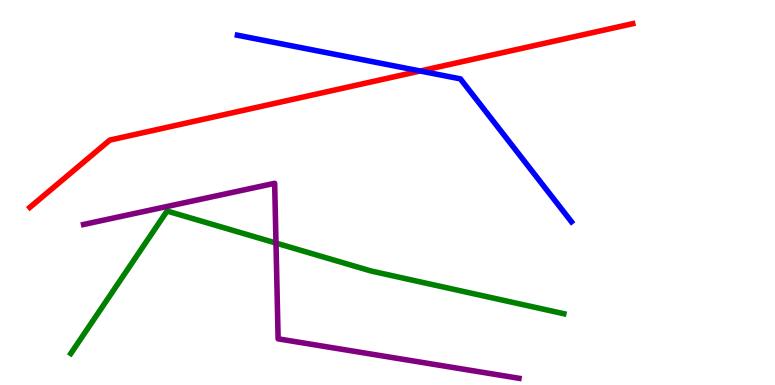[{'lines': ['blue', 'red'], 'intersections': [{'x': 5.42, 'y': 8.16}]}, {'lines': ['green', 'red'], 'intersections': []}, {'lines': ['purple', 'red'], 'intersections': []}, {'lines': ['blue', 'green'], 'intersections': []}, {'lines': ['blue', 'purple'], 'intersections': []}, {'lines': ['green', 'purple'], 'intersections': [{'x': 3.56, 'y': 3.69}]}]